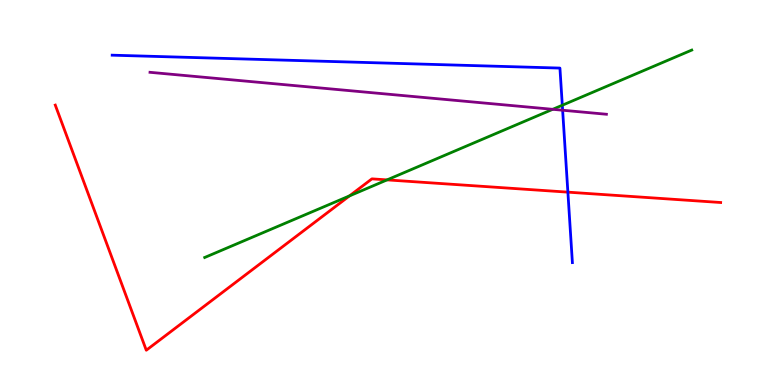[{'lines': ['blue', 'red'], 'intersections': [{'x': 7.33, 'y': 5.01}]}, {'lines': ['green', 'red'], 'intersections': [{'x': 4.51, 'y': 4.91}, {'x': 4.99, 'y': 5.33}]}, {'lines': ['purple', 'red'], 'intersections': []}, {'lines': ['blue', 'green'], 'intersections': [{'x': 7.26, 'y': 7.27}]}, {'lines': ['blue', 'purple'], 'intersections': [{'x': 7.26, 'y': 7.14}]}, {'lines': ['green', 'purple'], 'intersections': [{'x': 7.13, 'y': 7.16}]}]